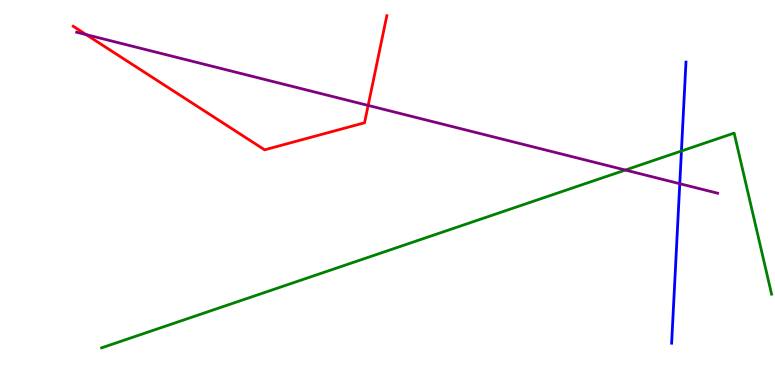[{'lines': ['blue', 'red'], 'intersections': []}, {'lines': ['green', 'red'], 'intersections': []}, {'lines': ['purple', 'red'], 'intersections': [{'x': 1.11, 'y': 9.1}, {'x': 4.75, 'y': 7.26}]}, {'lines': ['blue', 'green'], 'intersections': [{'x': 8.79, 'y': 6.08}]}, {'lines': ['blue', 'purple'], 'intersections': [{'x': 8.77, 'y': 5.23}]}, {'lines': ['green', 'purple'], 'intersections': [{'x': 8.07, 'y': 5.58}]}]